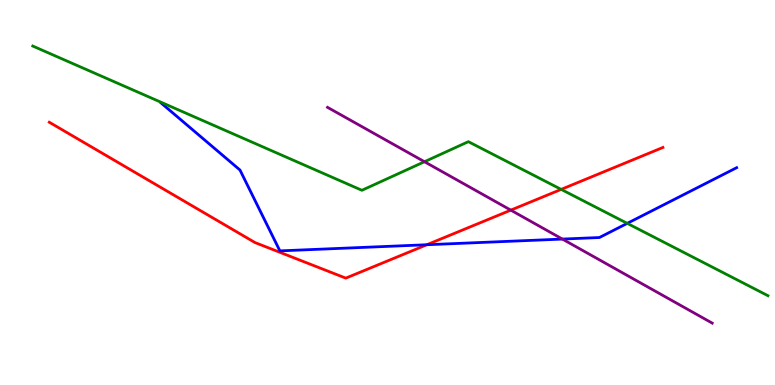[{'lines': ['blue', 'red'], 'intersections': [{'x': 5.51, 'y': 3.64}]}, {'lines': ['green', 'red'], 'intersections': [{'x': 7.24, 'y': 5.08}]}, {'lines': ['purple', 'red'], 'intersections': [{'x': 6.59, 'y': 4.54}]}, {'lines': ['blue', 'green'], 'intersections': [{'x': 8.09, 'y': 4.2}]}, {'lines': ['blue', 'purple'], 'intersections': [{'x': 7.26, 'y': 3.79}]}, {'lines': ['green', 'purple'], 'intersections': [{'x': 5.48, 'y': 5.8}]}]